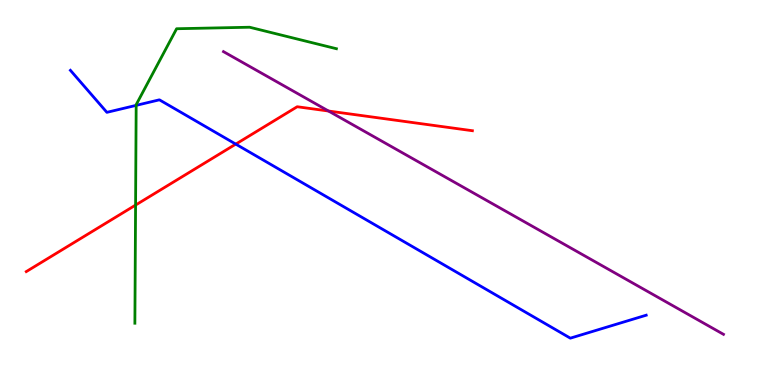[{'lines': ['blue', 'red'], 'intersections': [{'x': 3.04, 'y': 6.26}]}, {'lines': ['green', 'red'], 'intersections': [{'x': 1.75, 'y': 4.67}]}, {'lines': ['purple', 'red'], 'intersections': [{'x': 4.24, 'y': 7.12}]}, {'lines': ['blue', 'green'], 'intersections': [{'x': 1.76, 'y': 7.26}]}, {'lines': ['blue', 'purple'], 'intersections': []}, {'lines': ['green', 'purple'], 'intersections': []}]